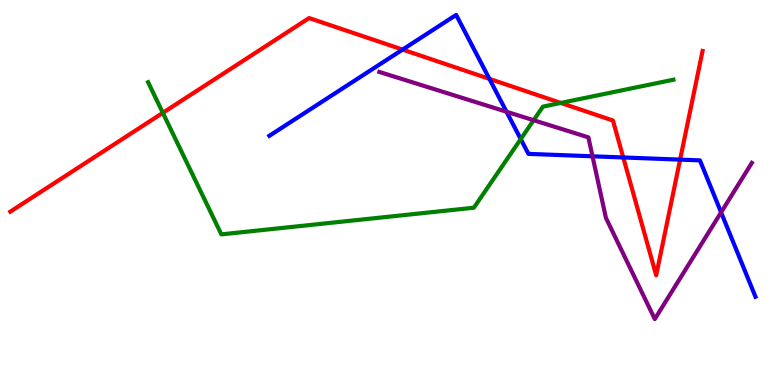[{'lines': ['blue', 'red'], 'intersections': [{'x': 5.19, 'y': 8.71}, {'x': 6.32, 'y': 7.95}, {'x': 8.04, 'y': 5.91}, {'x': 8.78, 'y': 5.85}]}, {'lines': ['green', 'red'], 'intersections': [{'x': 2.1, 'y': 7.07}, {'x': 7.24, 'y': 7.33}]}, {'lines': ['purple', 'red'], 'intersections': []}, {'lines': ['blue', 'green'], 'intersections': [{'x': 6.72, 'y': 6.39}]}, {'lines': ['blue', 'purple'], 'intersections': [{'x': 6.54, 'y': 7.1}, {'x': 7.65, 'y': 5.94}, {'x': 9.3, 'y': 4.48}]}, {'lines': ['green', 'purple'], 'intersections': [{'x': 6.89, 'y': 6.88}]}]